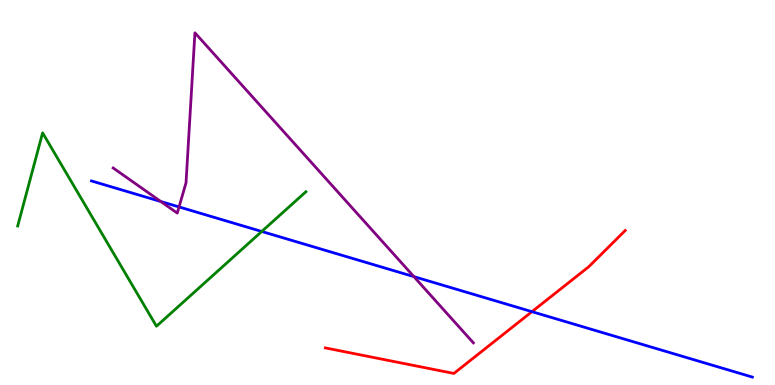[{'lines': ['blue', 'red'], 'intersections': [{'x': 6.86, 'y': 1.9}]}, {'lines': ['green', 'red'], 'intersections': []}, {'lines': ['purple', 'red'], 'intersections': []}, {'lines': ['blue', 'green'], 'intersections': [{'x': 3.38, 'y': 3.99}]}, {'lines': ['blue', 'purple'], 'intersections': [{'x': 2.08, 'y': 4.77}, {'x': 2.31, 'y': 4.63}, {'x': 5.34, 'y': 2.81}]}, {'lines': ['green', 'purple'], 'intersections': []}]